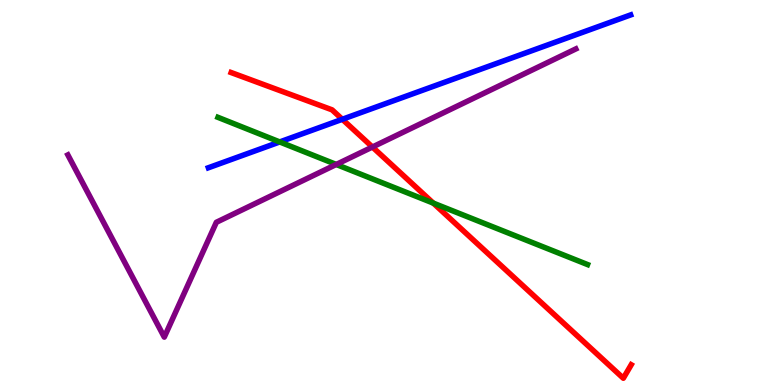[{'lines': ['blue', 'red'], 'intersections': [{'x': 4.42, 'y': 6.9}]}, {'lines': ['green', 'red'], 'intersections': [{'x': 5.59, 'y': 4.72}]}, {'lines': ['purple', 'red'], 'intersections': [{'x': 4.81, 'y': 6.18}]}, {'lines': ['blue', 'green'], 'intersections': [{'x': 3.61, 'y': 6.31}]}, {'lines': ['blue', 'purple'], 'intersections': []}, {'lines': ['green', 'purple'], 'intersections': [{'x': 4.34, 'y': 5.73}]}]